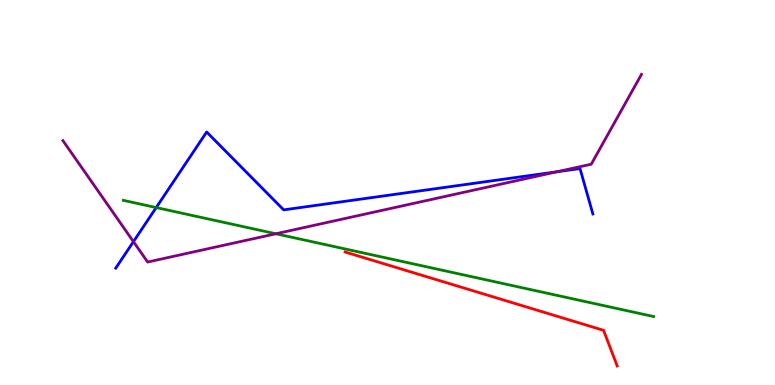[{'lines': ['blue', 'red'], 'intersections': []}, {'lines': ['green', 'red'], 'intersections': []}, {'lines': ['purple', 'red'], 'intersections': []}, {'lines': ['blue', 'green'], 'intersections': [{'x': 2.02, 'y': 4.61}]}, {'lines': ['blue', 'purple'], 'intersections': [{'x': 1.72, 'y': 3.72}, {'x': 7.19, 'y': 5.54}]}, {'lines': ['green', 'purple'], 'intersections': [{'x': 3.56, 'y': 3.93}]}]